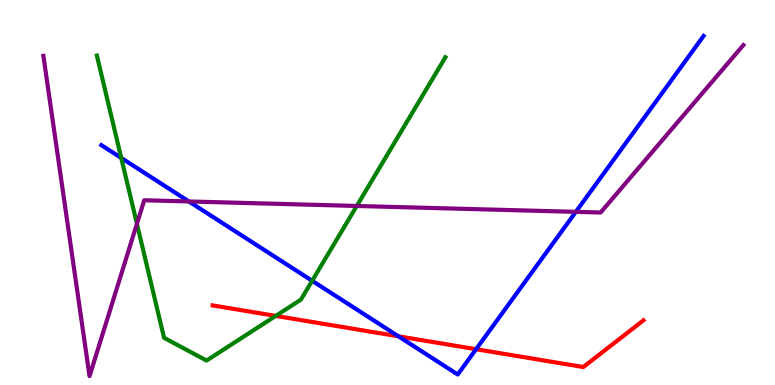[{'lines': ['blue', 'red'], 'intersections': [{'x': 5.14, 'y': 1.27}, {'x': 6.14, 'y': 0.93}]}, {'lines': ['green', 'red'], 'intersections': [{'x': 3.56, 'y': 1.79}]}, {'lines': ['purple', 'red'], 'intersections': []}, {'lines': ['blue', 'green'], 'intersections': [{'x': 1.56, 'y': 5.9}, {'x': 4.03, 'y': 2.71}]}, {'lines': ['blue', 'purple'], 'intersections': [{'x': 2.44, 'y': 4.77}, {'x': 7.43, 'y': 4.5}]}, {'lines': ['green', 'purple'], 'intersections': [{'x': 1.77, 'y': 4.19}, {'x': 4.6, 'y': 4.65}]}]